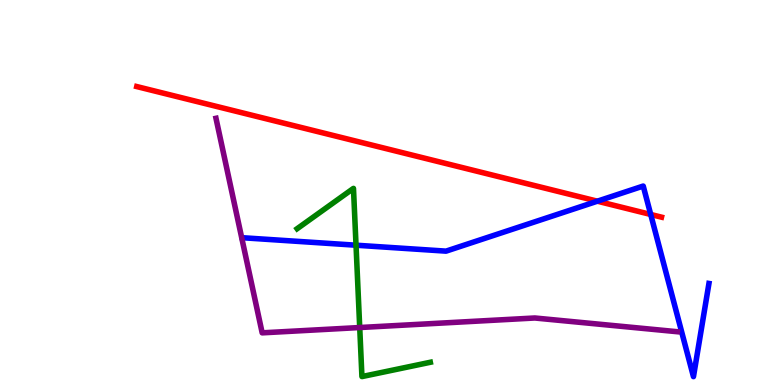[{'lines': ['blue', 'red'], 'intersections': [{'x': 7.71, 'y': 4.77}, {'x': 8.4, 'y': 4.43}]}, {'lines': ['green', 'red'], 'intersections': []}, {'lines': ['purple', 'red'], 'intersections': []}, {'lines': ['blue', 'green'], 'intersections': [{'x': 4.59, 'y': 3.63}]}, {'lines': ['blue', 'purple'], 'intersections': []}, {'lines': ['green', 'purple'], 'intersections': [{'x': 4.64, 'y': 1.49}]}]